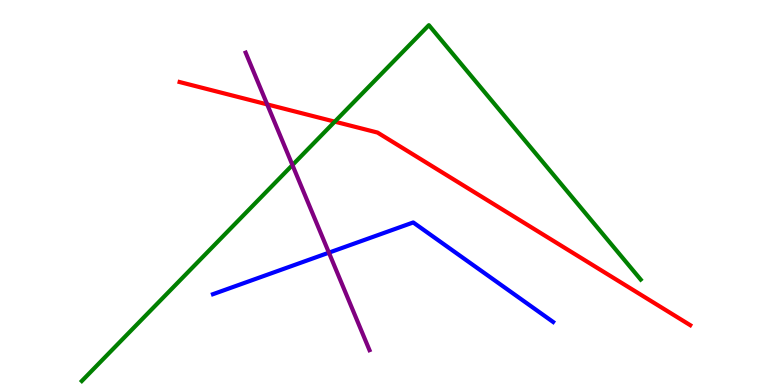[{'lines': ['blue', 'red'], 'intersections': []}, {'lines': ['green', 'red'], 'intersections': [{'x': 4.32, 'y': 6.84}]}, {'lines': ['purple', 'red'], 'intersections': [{'x': 3.45, 'y': 7.29}]}, {'lines': ['blue', 'green'], 'intersections': []}, {'lines': ['blue', 'purple'], 'intersections': [{'x': 4.24, 'y': 3.44}]}, {'lines': ['green', 'purple'], 'intersections': [{'x': 3.77, 'y': 5.71}]}]